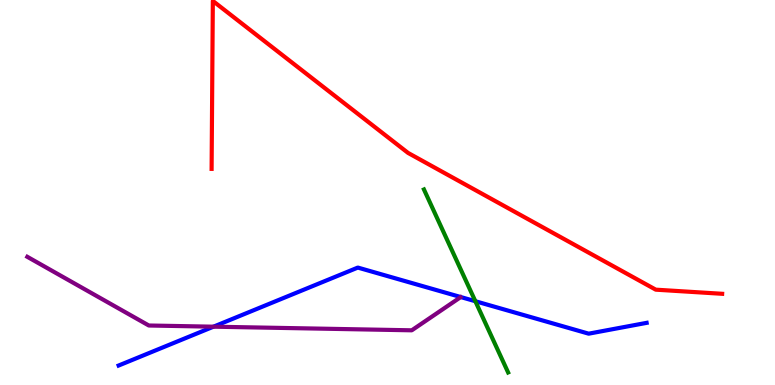[{'lines': ['blue', 'red'], 'intersections': []}, {'lines': ['green', 'red'], 'intersections': []}, {'lines': ['purple', 'red'], 'intersections': []}, {'lines': ['blue', 'green'], 'intersections': [{'x': 6.13, 'y': 2.18}]}, {'lines': ['blue', 'purple'], 'intersections': [{'x': 2.75, 'y': 1.51}]}, {'lines': ['green', 'purple'], 'intersections': []}]